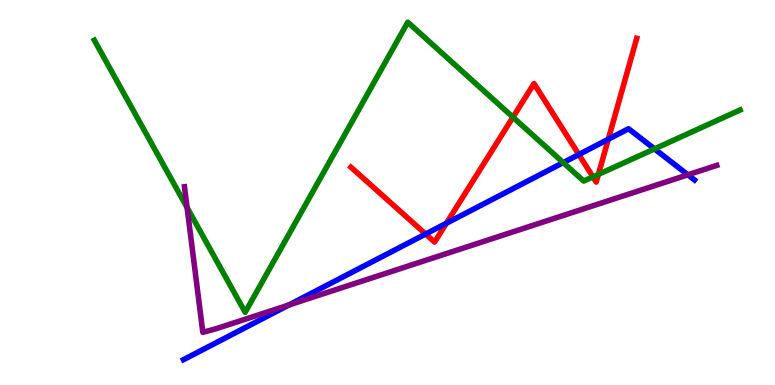[{'lines': ['blue', 'red'], 'intersections': [{'x': 5.49, 'y': 3.92}, {'x': 5.76, 'y': 4.2}, {'x': 7.47, 'y': 5.99}, {'x': 7.85, 'y': 6.38}]}, {'lines': ['green', 'red'], 'intersections': [{'x': 6.62, 'y': 6.96}, {'x': 7.65, 'y': 5.41}, {'x': 7.72, 'y': 5.47}]}, {'lines': ['purple', 'red'], 'intersections': []}, {'lines': ['blue', 'green'], 'intersections': [{'x': 7.27, 'y': 5.78}, {'x': 8.45, 'y': 6.13}]}, {'lines': ['blue', 'purple'], 'intersections': [{'x': 3.73, 'y': 2.08}, {'x': 8.88, 'y': 5.46}]}, {'lines': ['green', 'purple'], 'intersections': [{'x': 2.41, 'y': 4.61}]}]